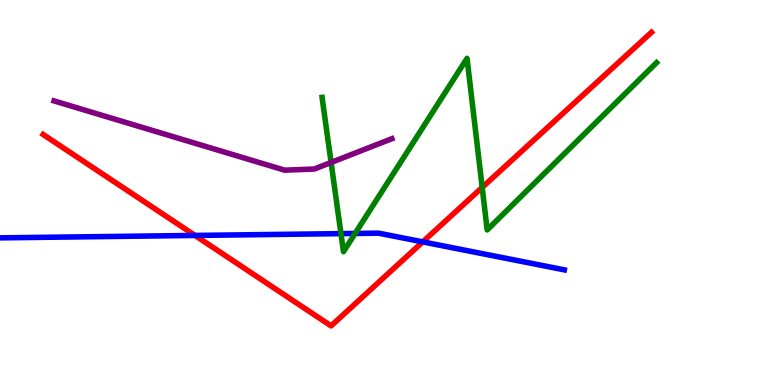[{'lines': ['blue', 'red'], 'intersections': [{'x': 2.52, 'y': 3.88}, {'x': 5.45, 'y': 3.72}]}, {'lines': ['green', 'red'], 'intersections': [{'x': 6.22, 'y': 5.13}]}, {'lines': ['purple', 'red'], 'intersections': []}, {'lines': ['blue', 'green'], 'intersections': [{'x': 4.4, 'y': 3.93}, {'x': 4.58, 'y': 3.94}]}, {'lines': ['blue', 'purple'], 'intersections': []}, {'lines': ['green', 'purple'], 'intersections': [{'x': 4.27, 'y': 5.78}]}]